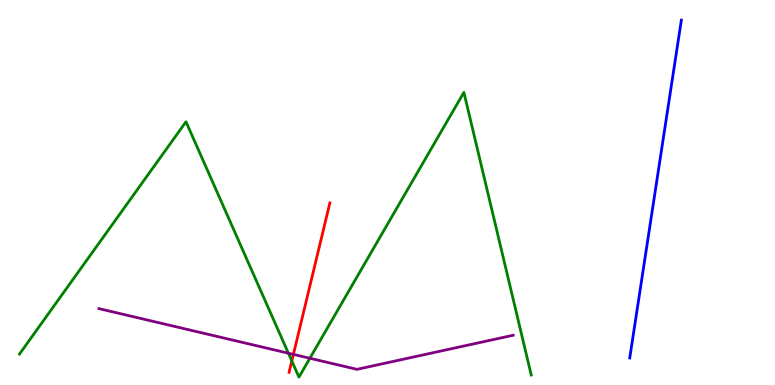[{'lines': ['blue', 'red'], 'intersections': []}, {'lines': ['green', 'red'], 'intersections': [{'x': 3.77, 'y': 0.624}]}, {'lines': ['purple', 'red'], 'intersections': [{'x': 3.79, 'y': 0.795}]}, {'lines': ['blue', 'green'], 'intersections': []}, {'lines': ['blue', 'purple'], 'intersections': []}, {'lines': ['green', 'purple'], 'intersections': [{'x': 3.72, 'y': 0.826}, {'x': 4.0, 'y': 0.694}]}]